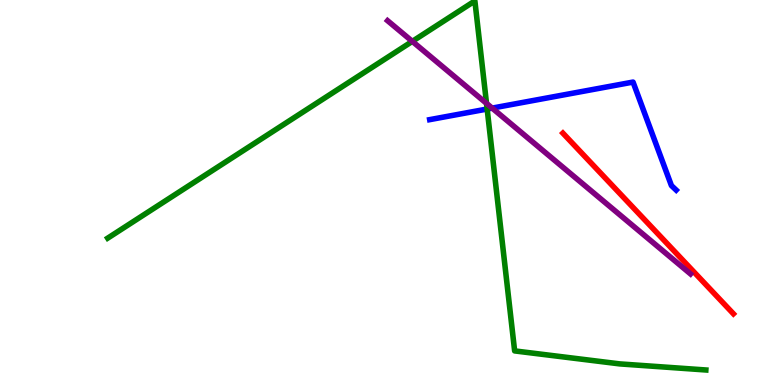[{'lines': ['blue', 'red'], 'intersections': []}, {'lines': ['green', 'red'], 'intersections': []}, {'lines': ['purple', 'red'], 'intersections': []}, {'lines': ['blue', 'green'], 'intersections': [{'x': 6.29, 'y': 7.17}]}, {'lines': ['blue', 'purple'], 'intersections': [{'x': 6.35, 'y': 7.19}]}, {'lines': ['green', 'purple'], 'intersections': [{'x': 5.32, 'y': 8.93}, {'x': 6.28, 'y': 7.31}]}]